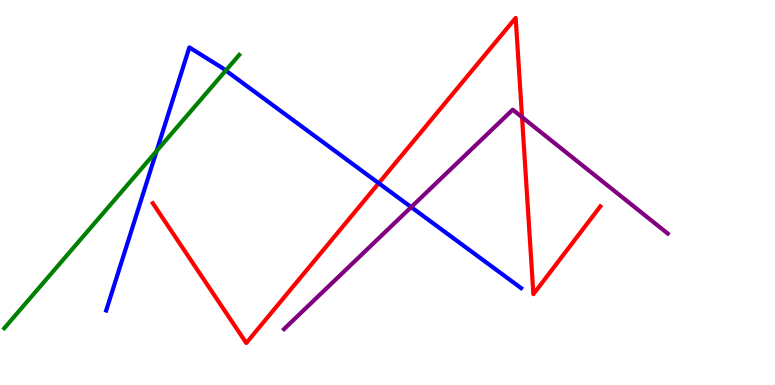[{'lines': ['blue', 'red'], 'intersections': [{'x': 4.89, 'y': 5.24}]}, {'lines': ['green', 'red'], 'intersections': []}, {'lines': ['purple', 'red'], 'intersections': [{'x': 6.74, 'y': 6.96}]}, {'lines': ['blue', 'green'], 'intersections': [{'x': 2.02, 'y': 6.08}, {'x': 2.91, 'y': 8.17}]}, {'lines': ['blue', 'purple'], 'intersections': [{'x': 5.31, 'y': 4.62}]}, {'lines': ['green', 'purple'], 'intersections': []}]